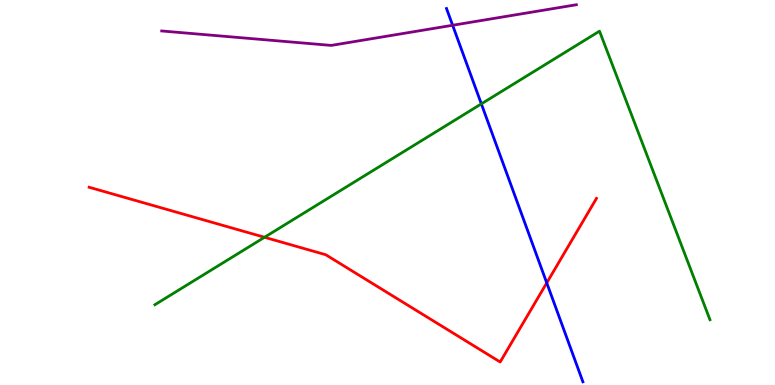[{'lines': ['blue', 'red'], 'intersections': [{'x': 7.05, 'y': 2.65}]}, {'lines': ['green', 'red'], 'intersections': [{'x': 3.41, 'y': 3.84}]}, {'lines': ['purple', 'red'], 'intersections': []}, {'lines': ['blue', 'green'], 'intersections': [{'x': 6.21, 'y': 7.3}]}, {'lines': ['blue', 'purple'], 'intersections': [{'x': 5.84, 'y': 9.34}]}, {'lines': ['green', 'purple'], 'intersections': []}]